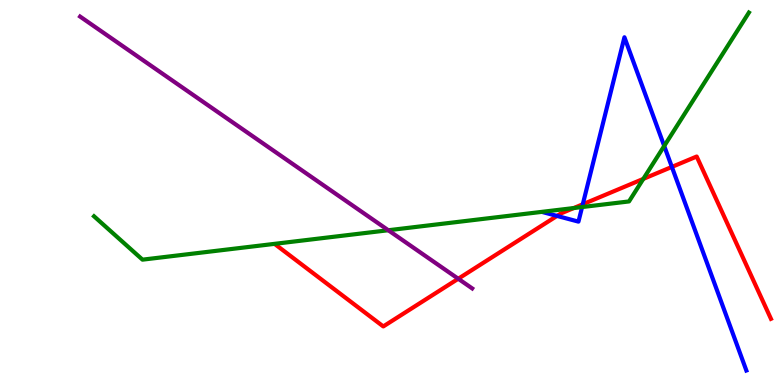[{'lines': ['blue', 'red'], 'intersections': [{'x': 7.19, 'y': 4.39}, {'x': 7.52, 'y': 4.69}, {'x': 8.67, 'y': 5.66}]}, {'lines': ['green', 'red'], 'intersections': [{'x': 7.4, 'y': 4.6}, {'x': 8.3, 'y': 5.35}]}, {'lines': ['purple', 'red'], 'intersections': [{'x': 5.91, 'y': 2.76}]}, {'lines': ['blue', 'green'], 'intersections': [{'x': 7.51, 'y': 4.62}, {'x': 8.57, 'y': 6.21}]}, {'lines': ['blue', 'purple'], 'intersections': []}, {'lines': ['green', 'purple'], 'intersections': [{'x': 5.01, 'y': 4.02}]}]